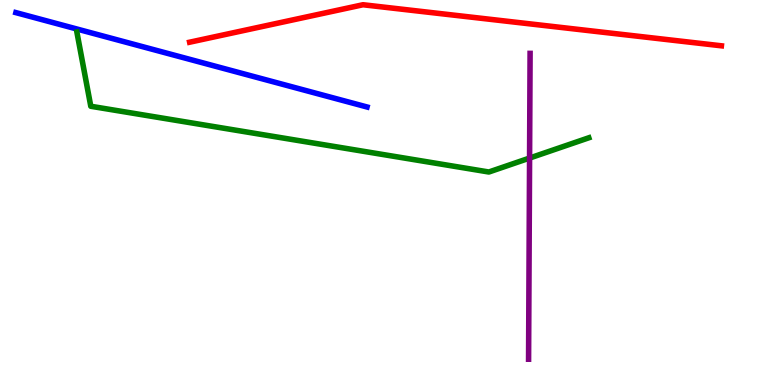[{'lines': ['blue', 'red'], 'intersections': []}, {'lines': ['green', 'red'], 'intersections': []}, {'lines': ['purple', 'red'], 'intersections': []}, {'lines': ['blue', 'green'], 'intersections': []}, {'lines': ['blue', 'purple'], 'intersections': []}, {'lines': ['green', 'purple'], 'intersections': [{'x': 6.83, 'y': 5.89}]}]